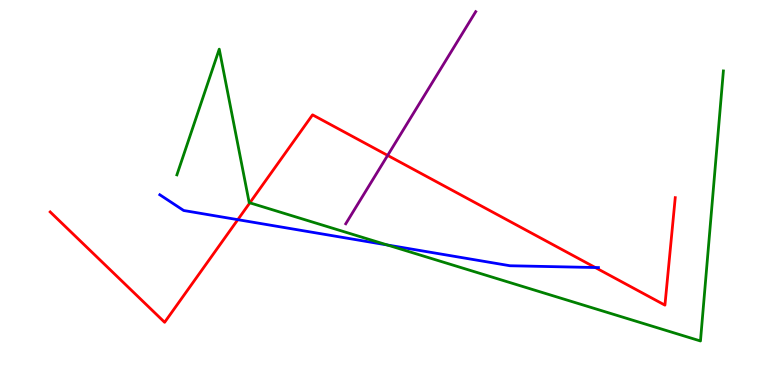[{'lines': ['blue', 'red'], 'intersections': [{'x': 3.07, 'y': 4.29}, {'x': 7.68, 'y': 3.05}]}, {'lines': ['green', 'red'], 'intersections': [{'x': 3.22, 'y': 4.73}]}, {'lines': ['purple', 'red'], 'intersections': [{'x': 5.0, 'y': 5.96}]}, {'lines': ['blue', 'green'], 'intersections': [{'x': 5.0, 'y': 3.64}]}, {'lines': ['blue', 'purple'], 'intersections': []}, {'lines': ['green', 'purple'], 'intersections': []}]